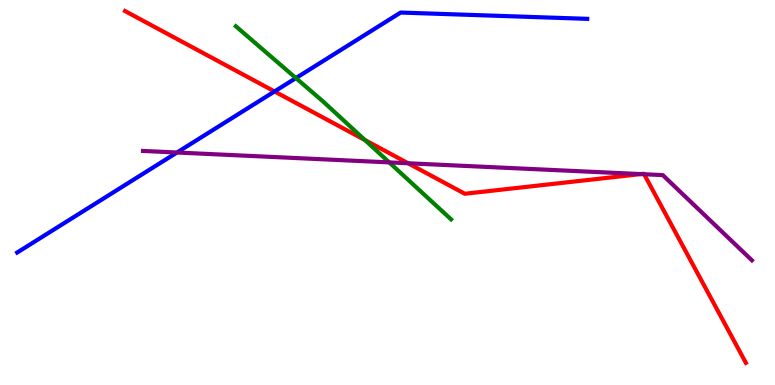[{'lines': ['blue', 'red'], 'intersections': [{'x': 3.54, 'y': 7.62}]}, {'lines': ['green', 'red'], 'intersections': [{'x': 4.71, 'y': 6.36}]}, {'lines': ['purple', 'red'], 'intersections': [{'x': 5.27, 'y': 5.76}, {'x': 8.27, 'y': 5.48}, {'x': 8.31, 'y': 5.47}]}, {'lines': ['blue', 'green'], 'intersections': [{'x': 3.82, 'y': 7.97}]}, {'lines': ['blue', 'purple'], 'intersections': [{'x': 2.28, 'y': 6.04}]}, {'lines': ['green', 'purple'], 'intersections': [{'x': 5.02, 'y': 5.78}]}]